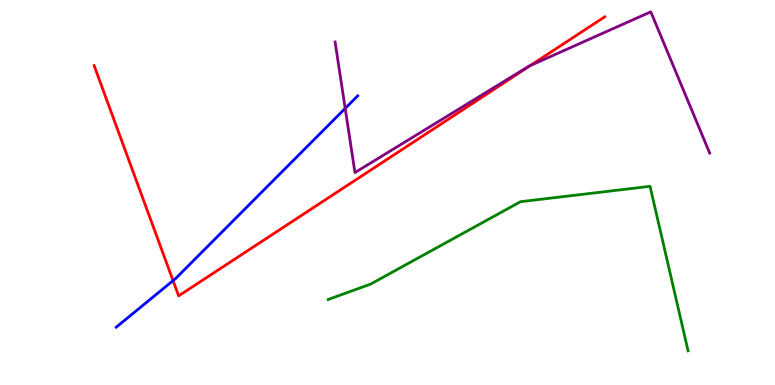[{'lines': ['blue', 'red'], 'intersections': [{'x': 2.23, 'y': 2.71}]}, {'lines': ['green', 'red'], 'intersections': []}, {'lines': ['purple', 'red'], 'intersections': [{'x': 6.84, 'y': 8.3}]}, {'lines': ['blue', 'green'], 'intersections': []}, {'lines': ['blue', 'purple'], 'intersections': [{'x': 4.45, 'y': 7.18}]}, {'lines': ['green', 'purple'], 'intersections': []}]